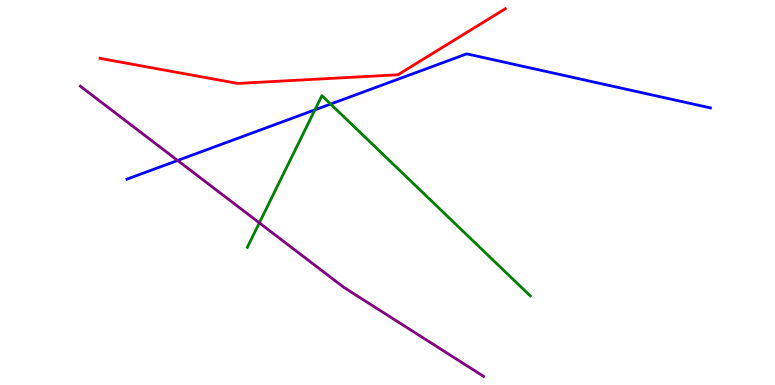[{'lines': ['blue', 'red'], 'intersections': []}, {'lines': ['green', 'red'], 'intersections': []}, {'lines': ['purple', 'red'], 'intersections': []}, {'lines': ['blue', 'green'], 'intersections': [{'x': 4.06, 'y': 7.15}, {'x': 4.27, 'y': 7.3}]}, {'lines': ['blue', 'purple'], 'intersections': [{'x': 2.29, 'y': 5.83}]}, {'lines': ['green', 'purple'], 'intersections': [{'x': 3.35, 'y': 4.21}]}]